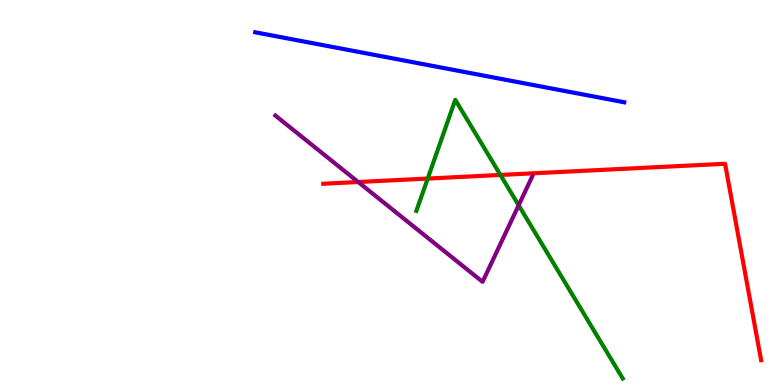[{'lines': ['blue', 'red'], 'intersections': []}, {'lines': ['green', 'red'], 'intersections': [{'x': 5.52, 'y': 5.36}, {'x': 6.46, 'y': 5.46}]}, {'lines': ['purple', 'red'], 'intersections': [{'x': 4.62, 'y': 5.27}]}, {'lines': ['blue', 'green'], 'intersections': []}, {'lines': ['blue', 'purple'], 'intersections': []}, {'lines': ['green', 'purple'], 'intersections': [{'x': 6.69, 'y': 4.67}]}]